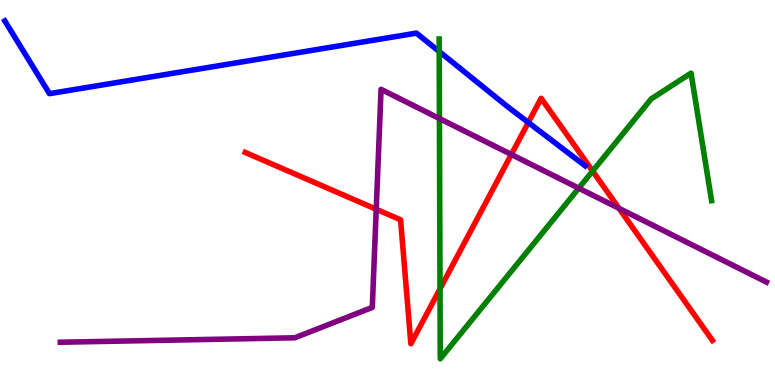[{'lines': ['blue', 'red'], 'intersections': [{'x': 6.82, 'y': 6.82}]}, {'lines': ['green', 'red'], 'intersections': [{'x': 5.68, 'y': 2.5}, {'x': 7.65, 'y': 5.56}]}, {'lines': ['purple', 'red'], 'intersections': [{'x': 4.85, 'y': 4.57}, {'x': 6.6, 'y': 5.99}, {'x': 7.99, 'y': 4.59}]}, {'lines': ['blue', 'green'], 'intersections': [{'x': 5.67, 'y': 8.66}]}, {'lines': ['blue', 'purple'], 'intersections': []}, {'lines': ['green', 'purple'], 'intersections': [{'x': 5.67, 'y': 6.92}, {'x': 7.47, 'y': 5.11}]}]